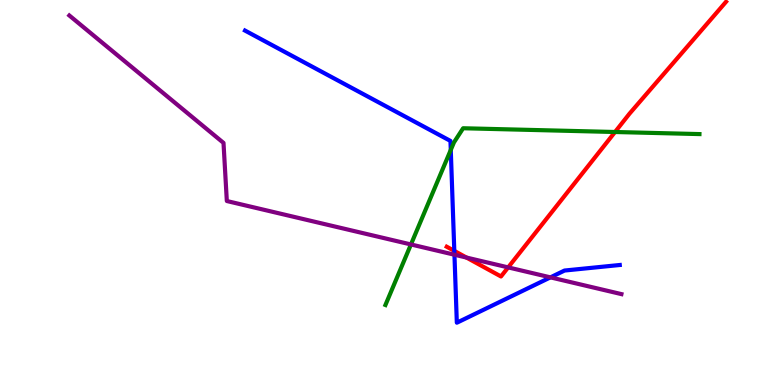[{'lines': ['blue', 'red'], 'intersections': [{'x': 5.86, 'y': 3.48}]}, {'lines': ['green', 'red'], 'intersections': [{'x': 7.94, 'y': 6.57}]}, {'lines': ['purple', 'red'], 'intersections': [{'x': 6.02, 'y': 3.31}, {'x': 6.56, 'y': 3.05}]}, {'lines': ['blue', 'green'], 'intersections': [{'x': 5.82, 'y': 6.11}]}, {'lines': ['blue', 'purple'], 'intersections': [{'x': 5.86, 'y': 3.38}, {'x': 7.1, 'y': 2.8}]}, {'lines': ['green', 'purple'], 'intersections': [{'x': 5.3, 'y': 3.65}]}]